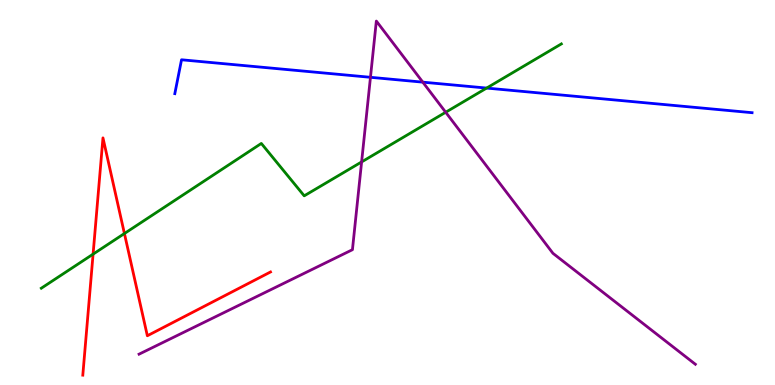[{'lines': ['blue', 'red'], 'intersections': []}, {'lines': ['green', 'red'], 'intersections': [{'x': 1.2, 'y': 3.4}, {'x': 1.61, 'y': 3.93}]}, {'lines': ['purple', 'red'], 'intersections': []}, {'lines': ['blue', 'green'], 'intersections': [{'x': 6.28, 'y': 7.71}]}, {'lines': ['blue', 'purple'], 'intersections': [{'x': 4.78, 'y': 7.99}, {'x': 5.46, 'y': 7.87}]}, {'lines': ['green', 'purple'], 'intersections': [{'x': 4.67, 'y': 5.79}, {'x': 5.75, 'y': 7.08}]}]